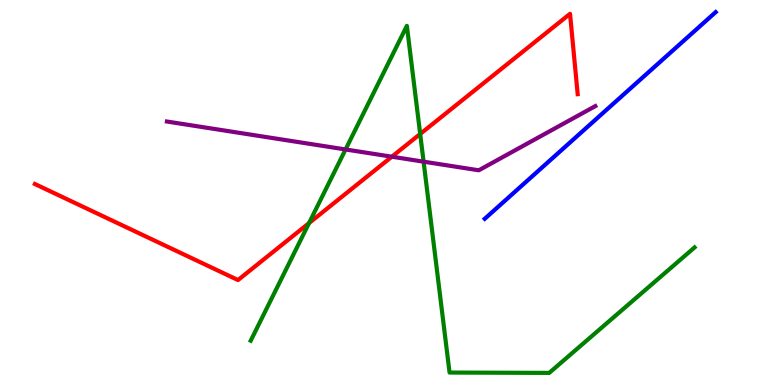[{'lines': ['blue', 'red'], 'intersections': []}, {'lines': ['green', 'red'], 'intersections': [{'x': 3.99, 'y': 4.21}, {'x': 5.42, 'y': 6.52}]}, {'lines': ['purple', 'red'], 'intersections': [{'x': 5.06, 'y': 5.93}]}, {'lines': ['blue', 'green'], 'intersections': []}, {'lines': ['blue', 'purple'], 'intersections': []}, {'lines': ['green', 'purple'], 'intersections': [{'x': 4.46, 'y': 6.12}, {'x': 5.47, 'y': 5.8}]}]